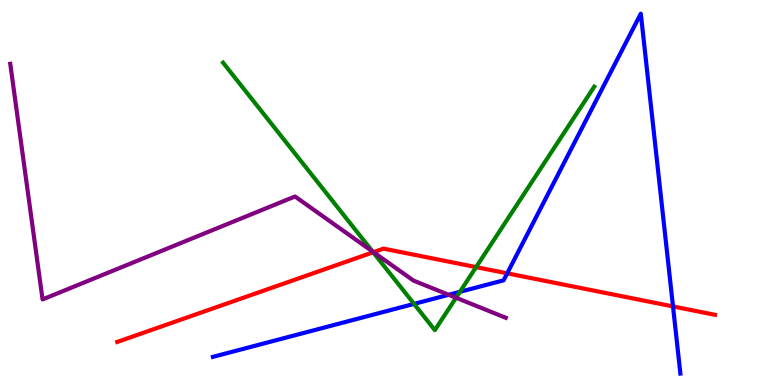[{'lines': ['blue', 'red'], 'intersections': [{'x': 6.54, 'y': 2.9}, {'x': 8.68, 'y': 2.04}]}, {'lines': ['green', 'red'], 'intersections': [{'x': 4.82, 'y': 3.45}, {'x': 6.14, 'y': 3.06}]}, {'lines': ['purple', 'red'], 'intersections': [{'x': 4.82, 'y': 3.45}]}, {'lines': ['blue', 'green'], 'intersections': [{'x': 5.34, 'y': 2.11}, {'x': 5.93, 'y': 2.42}]}, {'lines': ['blue', 'purple'], 'intersections': [{'x': 5.79, 'y': 2.34}]}, {'lines': ['green', 'purple'], 'intersections': [{'x': 4.81, 'y': 3.47}, {'x': 5.88, 'y': 2.27}]}]